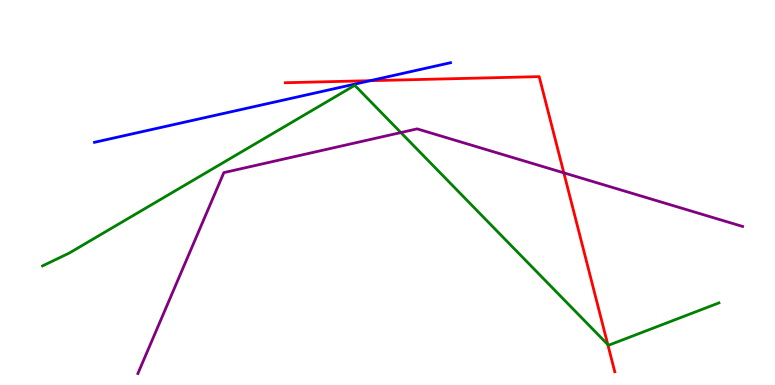[{'lines': ['blue', 'red'], 'intersections': [{'x': 4.78, 'y': 7.9}]}, {'lines': ['green', 'red'], 'intersections': [{'x': 7.84, 'y': 1.05}]}, {'lines': ['purple', 'red'], 'intersections': [{'x': 7.28, 'y': 5.51}]}, {'lines': ['blue', 'green'], 'intersections': []}, {'lines': ['blue', 'purple'], 'intersections': []}, {'lines': ['green', 'purple'], 'intersections': [{'x': 5.17, 'y': 6.56}]}]